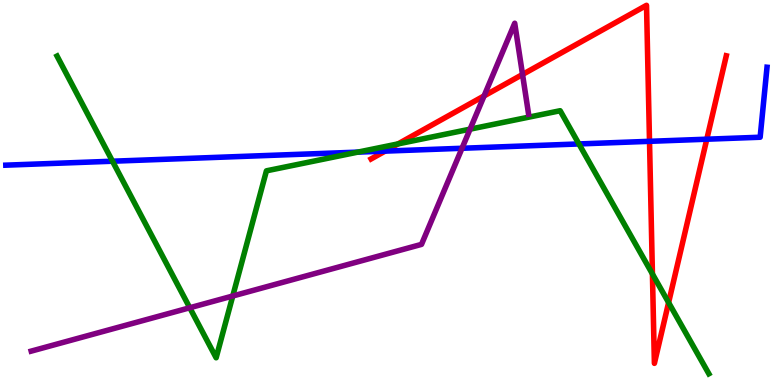[{'lines': ['blue', 'red'], 'intersections': [{'x': 4.97, 'y': 6.07}, {'x': 8.38, 'y': 6.33}, {'x': 9.12, 'y': 6.38}]}, {'lines': ['green', 'red'], 'intersections': [{'x': 5.14, 'y': 6.26}, {'x': 8.42, 'y': 2.88}, {'x': 8.63, 'y': 2.14}]}, {'lines': ['purple', 'red'], 'intersections': [{'x': 6.25, 'y': 7.51}, {'x': 6.74, 'y': 8.07}]}, {'lines': ['blue', 'green'], 'intersections': [{'x': 1.45, 'y': 5.81}, {'x': 4.62, 'y': 6.05}, {'x': 7.47, 'y': 6.26}]}, {'lines': ['blue', 'purple'], 'intersections': [{'x': 5.96, 'y': 6.15}]}, {'lines': ['green', 'purple'], 'intersections': [{'x': 2.45, 'y': 2.01}, {'x': 3.0, 'y': 2.31}, {'x': 6.07, 'y': 6.65}]}]